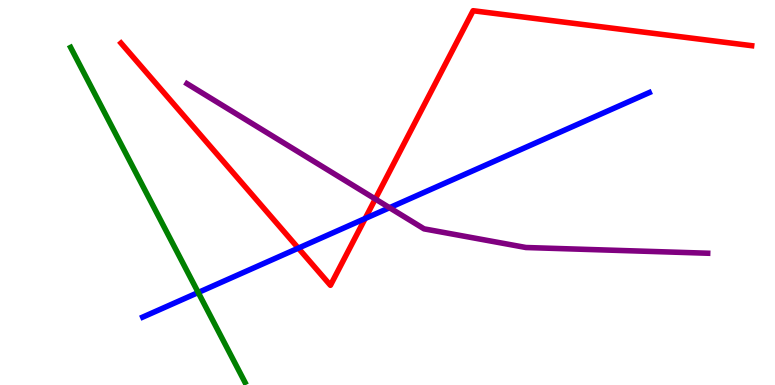[{'lines': ['blue', 'red'], 'intersections': [{'x': 3.85, 'y': 3.55}, {'x': 4.71, 'y': 4.32}]}, {'lines': ['green', 'red'], 'intersections': []}, {'lines': ['purple', 'red'], 'intersections': [{'x': 4.84, 'y': 4.83}]}, {'lines': ['blue', 'green'], 'intersections': [{'x': 2.56, 'y': 2.4}]}, {'lines': ['blue', 'purple'], 'intersections': [{'x': 5.03, 'y': 4.6}]}, {'lines': ['green', 'purple'], 'intersections': []}]